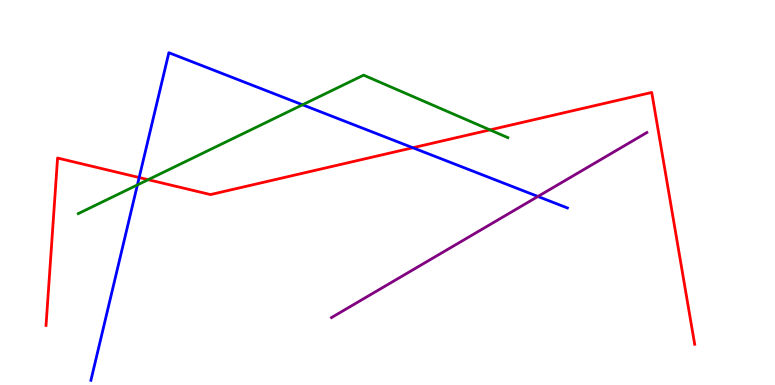[{'lines': ['blue', 'red'], 'intersections': [{'x': 1.8, 'y': 5.39}, {'x': 5.33, 'y': 6.16}]}, {'lines': ['green', 'red'], 'intersections': [{'x': 1.91, 'y': 5.33}, {'x': 6.32, 'y': 6.63}]}, {'lines': ['purple', 'red'], 'intersections': []}, {'lines': ['blue', 'green'], 'intersections': [{'x': 1.77, 'y': 5.2}, {'x': 3.9, 'y': 7.28}]}, {'lines': ['blue', 'purple'], 'intersections': [{'x': 6.94, 'y': 4.9}]}, {'lines': ['green', 'purple'], 'intersections': []}]